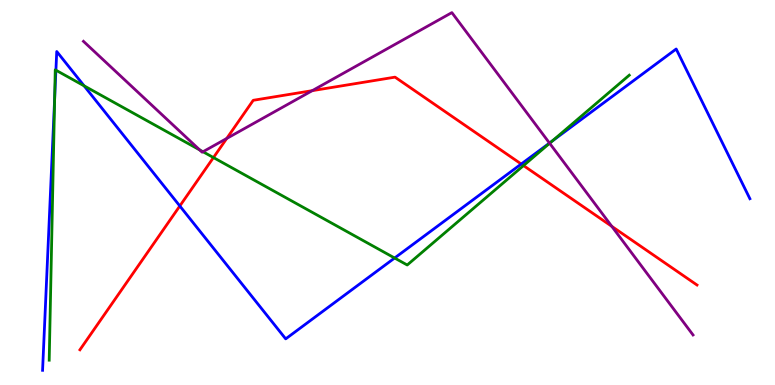[{'lines': ['blue', 'red'], 'intersections': [{'x': 2.32, 'y': 4.65}, {'x': 6.73, 'y': 5.74}]}, {'lines': ['green', 'red'], 'intersections': [{'x': 2.75, 'y': 5.91}, {'x': 6.76, 'y': 5.7}]}, {'lines': ['purple', 'red'], 'intersections': [{'x': 2.93, 'y': 6.4}, {'x': 4.03, 'y': 7.65}, {'x': 7.89, 'y': 4.12}]}, {'lines': ['blue', 'green'], 'intersections': [{'x': 0.705, 'y': 7.43}, {'x': 0.721, 'y': 8.18}, {'x': 1.08, 'y': 7.77}, {'x': 5.09, 'y': 3.3}, {'x': 7.13, 'y': 6.34}]}, {'lines': ['blue', 'purple'], 'intersections': [{'x': 7.09, 'y': 6.28}]}, {'lines': ['green', 'purple'], 'intersections': [{'x': 2.58, 'y': 6.11}, {'x': 2.62, 'y': 6.06}, {'x': 7.09, 'y': 6.28}]}]